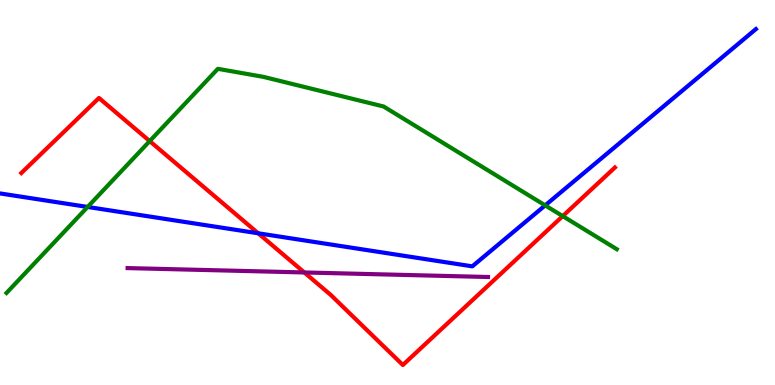[{'lines': ['blue', 'red'], 'intersections': [{'x': 3.33, 'y': 3.94}]}, {'lines': ['green', 'red'], 'intersections': [{'x': 1.93, 'y': 6.33}, {'x': 7.26, 'y': 4.39}]}, {'lines': ['purple', 'red'], 'intersections': [{'x': 3.93, 'y': 2.92}]}, {'lines': ['blue', 'green'], 'intersections': [{'x': 1.13, 'y': 4.62}, {'x': 7.03, 'y': 4.67}]}, {'lines': ['blue', 'purple'], 'intersections': []}, {'lines': ['green', 'purple'], 'intersections': []}]